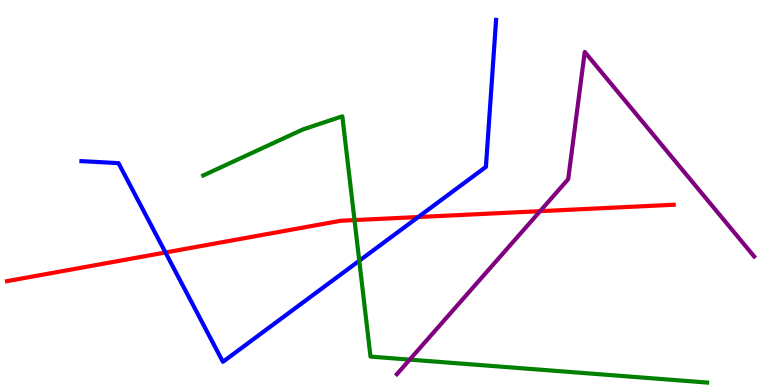[{'lines': ['blue', 'red'], 'intersections': [{'x': 2.13, 'y': 3.44}, {'x': 5.4, 'y': 4.36}]}, {'lines': ['green', 'red'], 'intersections': [{'x': 4.57, 'y': 4.28}]}, {'lines': ['purple', 'red'], 'intersections': [{'x': 6.97, 'y': 4.52}]}, {'lines': ['blue', 'green'], 'intersections': [{'x': 4.64, 'y': 3.23}]}, {'lines': ['blue', 'purple'], 'intersections': []}, {'lines': ['green', 'purple'], 'intersections': [{'x': 5.29, 'y': 0.659}]}]